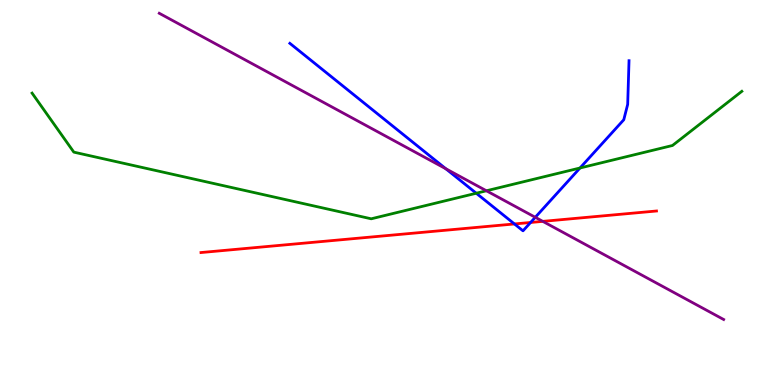[{'lines': ['blue', 'red'], 'intersections': [{'x': 6.64, 'y': 4.18}, {'x': 6.85, 'y': 4.22}]}, {'lines': ['green', 'red'], 'intersections': []}, {'lines': ['purple', 'red'], 'intersections': [{'x': 7.0, 'y': 4.25}]}, {'lines': ['blue', 'green'], 'intersections': [{'x': 6.15, 'y': 4.98}, {'x': 7.48, 'y': 5.64}]}, {'lines': ['blue', 'purple'], 'intersections': [{'x': 5.75, 'y': 5.62}, {'x': 6.91, 'y': 4.36}]}, {'lines': ['green', 'purple'], 'intersections': [{'x': 6.28, 'y': 5.04}]}]